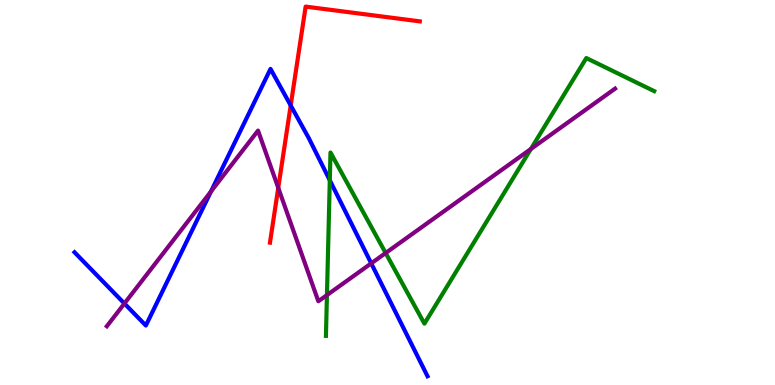[{'lines': ['blue', 'red'], 'intersections': [{'x': 3.75, 'y': 7.26}]}, {'lines': ['green', 'red'], 'intersections': []}, {'lines': ['purple', 'red'], 'intersections': [{'x': 3.59, 'y': 5.12}]}, {'lines': ['blue', 'green'], 'intersections': [{'x': 4.26, 'y': 5.32}]}, {'lines': ['blue', 'purple'], 'intersections': [{'x': 1.61, 'y': 2.12}, {'x': 2.72, 'y': 5.03}, {'x': 4.79, 'y': 3.16}]}, {'lines': ['green', 'purple'], 'intersections': [{'x': 4.22, 'y': 2.34}, {'x': 4.98, 'y': 3.43}, {'x': 6.85, 'y': 6.13}]}]